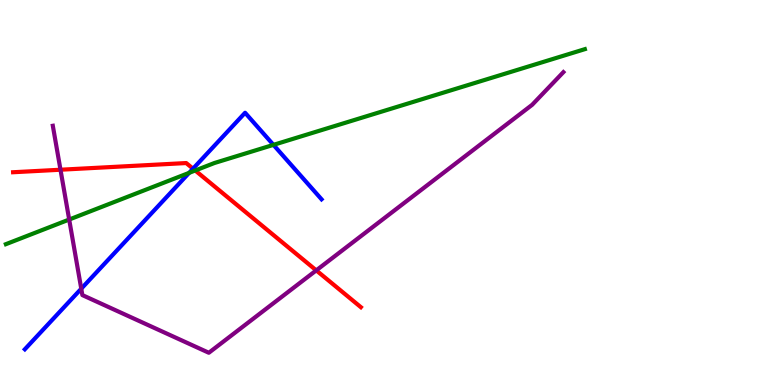[{'lines': ['blue', 'red'], 'intersections': [{'x': 2.49, 'y': 5.62}]}, {'lines': ['green', 'red'], 'intersections': [{'x': 2.52, 'y': 5.57}]}, {'lines': ['purple', 'red'], 'intersections': [{'x': 0.781, 'y': 5.59}, {'x': 4.08, 'y': 2.98}]}, {'lines': ['blue', 'green'], 'intersections': [{'x': 2.44, 'y': 5.51}, {'x': 3.53, 'y': 6.24}]}, {'lines': ['blue', 'purple'], 'intersections': [{'x': 1.05, 'y': 2.5}]}, {'lines': ['green', 'purple'], 'intersections': [{'x': 0.893, 'y': 4.3}]}]